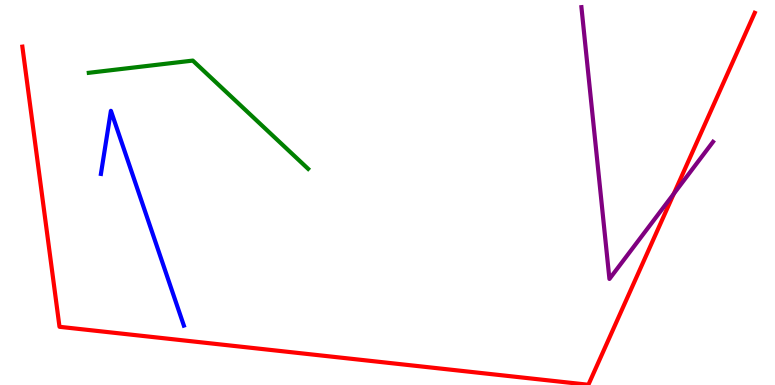[{'lines': ['blue', 'red'], 'intersections': []}, {'lines': ['green', 'red'], 'intersections': []}, {'lines': ['purple', 'red'], 'intersections': [{'x': 8.69, 'y': 4.97}]}, {'lines': ['blue', 'green'], 'intersections': []}, {'lines': ['blue', 'purple'], 'intersections': []}, {'lines': ['green', 'purple'], 'intersections': []}]